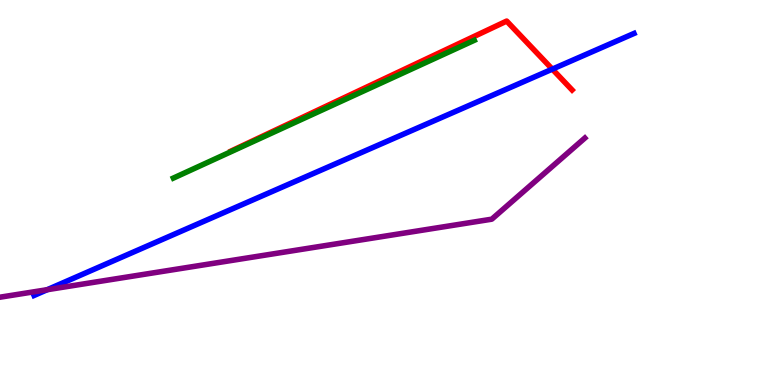[{'lines': ['blue', 'red'], 'intersections': [{'x': 7.13, 'y': 8.2}]}, {'lines': ['green', 'red'], 'intersections': []}, {'lines': ['purple', 'red'], 'intersections': []}, {'lines': ['blue', 'green'], 'intersections': []}, {'lines': ['blue', 'purple'], 'intersections': [{'x': 0.609, 'y': 2.48}]}, {'lines': ['green', 'purple'], 'intersections': []}]